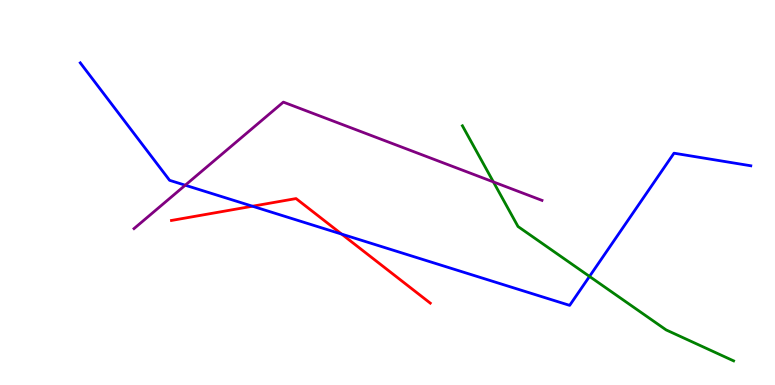[{'lines': ['blue', 'red'], 'intersections': [{'x': 3.26, 'y': 4.64}, {'x': 4.41, 'y': 3.92}]}, {'lines': ['green', 'red'], 'intersections': []}, {'lines': ['purple', 'red'], 'intersections': []}, {'lines': ['blue', 'green'], 'intersections': [{'x': 7.61, 'y': 2.82}]}, {'lines': ['blue', 'purple'], 'intersections': [{'x': 2.39, 'y': 5.19}]}, {'lines': ['green', 'purple'], 'intersections': [{'x': 6.37, 'y': 5.27}]}]